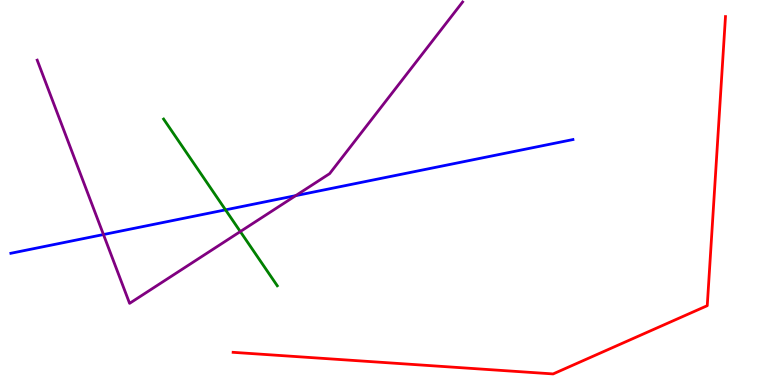[{'lines': ['blue', 'red'], 'intersections': []}, {'lines': ['green', 'red'], 'intersections': []}, {'lines': ['purple', 'red'], 'intersections': []}, {'lines': ['blue', 'green'], 'intersections': [{'x': 2.91, 'y': 4.55}]}, {'lines': ['blue', 'purple'], 'intersections': [{'x': 1.33, 'y': 3.91}, {'x': 3.82, 'y': 4.92}]}, {'lines': ['green', 'purple'], 'intersections': [{'x': 3.1, 'y': 3.99}]}]